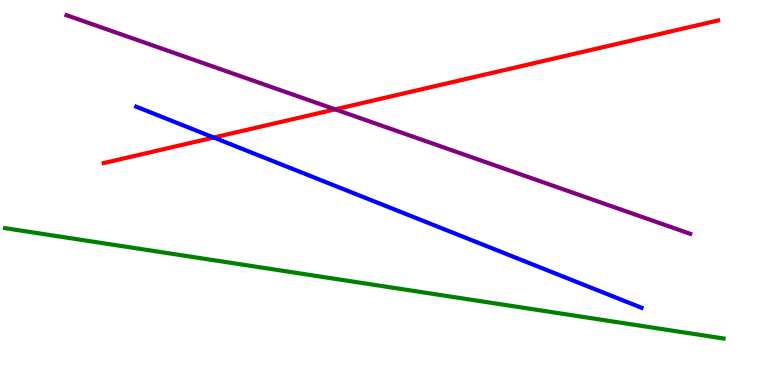[{'lines': ['blue', 'red'], 'intersections': [{'x': 2.76, 'y': 6.43}]}, {'lines': ['green', 'red'], 'intersections': []}, {'lines': ['purple', 'red'], 'intersections': [{'x': 4.32, 'y': 7.16}]}, {'lines': ['blue', 'green'], 'intersections': []}, {'lines': ['blue', 'purple'], 'intersections': []}, {'lines': ['green', 'purple'], 'intersections': []}]